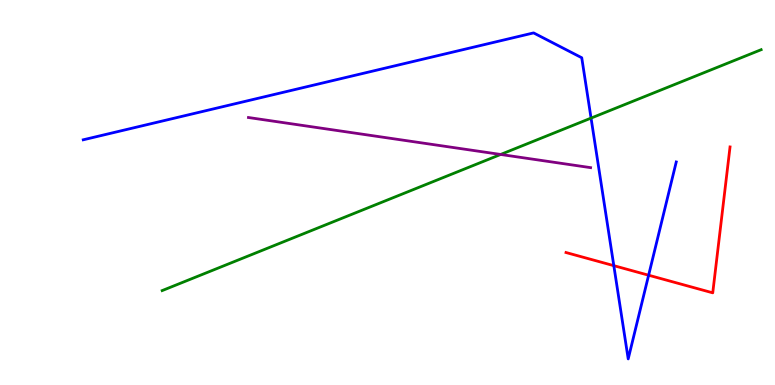[{'lines': ['blue', 'red'], 'intersections': [{'x': 7.92, 'y': 3.1}, {'x': 8.37, 'y': 2.85}]}, {'lines': ['green', 'red'], 'intersections': []}, {'lines': ['purple', 'red'], 'intersections': []}, {'lines': ['blue', 'green'], 'intersections': [{'x': 7.63, 'y': 6.93}]}, {'lines': ['blue', 'purple'], 'intersections': []}, {'lines': ['green', 'purple'], 'intersections': [{'x': 6.46, 'y': 5.99}]}]